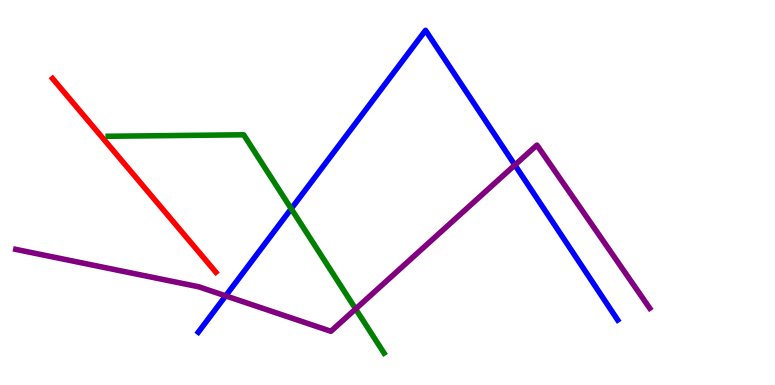[{'lines': ['blue', 'red'], 'intersections': []}, {'lines': ['green', 'red'], 'intersections': []}, {'lines': ['purple', 'red'], 'intersections': []}, {'lines': ['blue', 'green'], 'intersections': [{'x': 3.76, 'y': 4.58}]}, {'lines': ['blue', 'purple'], 'intersections': [{'x': 2.91, 'y': 2.32}, {'x': 6.64, 'y': 5.71}]}, {'lines': ['green', 'purple'], 'intersections': [{'x': 4.59, 'y': 1.98}]}]